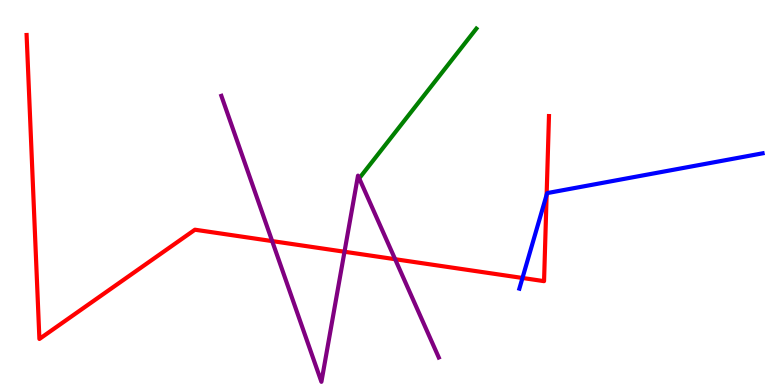[{'lines': ['blue', 'red'], 'intersections': [{'x': 6.74, 'y': 2.78}, {'x': 7.05, 'y': 4.94}]}, {'lines': ['green', 'red'], 'intersections': []}, {'lines': ['purple', 'red'], 'intersections': [{'x': 3.51, 'y': 3.74}, {'x': 4.45, 'y': 3.46}, {'x': 5.1, 'y': 3.27}]}, {'lines': ['blue', 'green'], 'intersections': []}, {'lines': ['blue', 'purple'], 'intersections': []}, {'lines': ['green', 'purple'], 'intersections': []}]